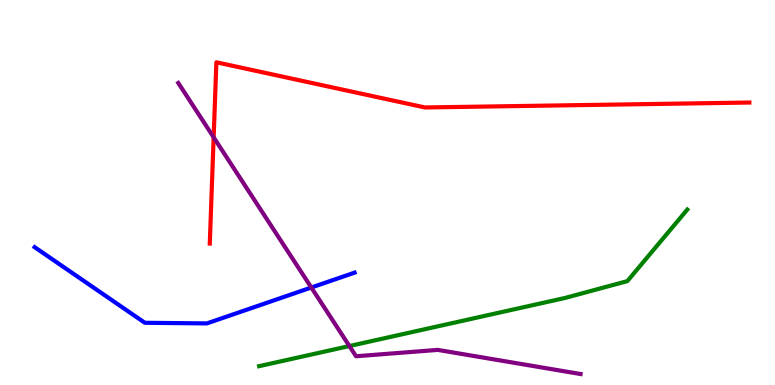[{'lines': ['blue', 'red'], 'intersections': []}, {'lines': ['green', 'red'], 'intersections': []}, {'lines': ['purple', 'red'], 'intersections': [{'x': 2.76, 'y': 6.43}]}, {'lines': ['blue', 'green'], 'intersections': []}, {'lines': ['blue', 'purple'], 'intersections': [{'x': 4.02, 'y': 2.53}]}, {'lines': ['green', 'purple'], 'intersections': [{'x': 4.51, 'y': 1.01}]}]